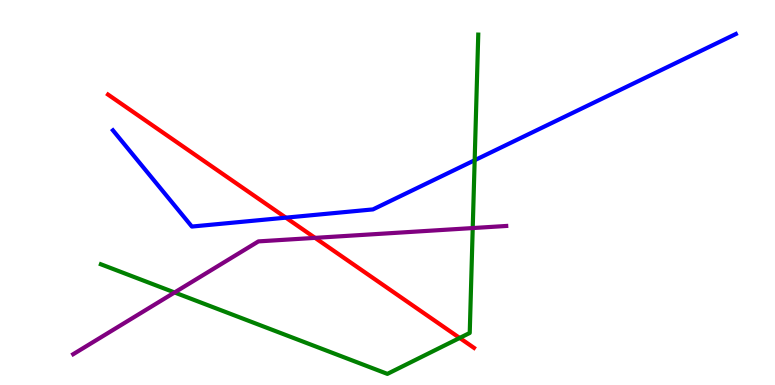[{'lines': ['blue', 'red'], 'intersections': [{'x': 3.69, 'y': 4.35}]}, {'lines': ['green', 'red'], 'intersections': [{'x': 5.93, 'y': 1.22}]}, {'lines': ['purple', 'red'], 'intersections': [{'x': 4.07, 'y': 3.82}]}, {'lines': ['blue', 'green'], 'intersections': [{'x': 6.12, 'y': 5.84}]}, {'lines': ['blue', 'purple'], 'intersections': []}, {'lines': ['green', 'purple'], 'intersections': [{'x': 2.25, 'y': 2.4}, {'x': 6.1, 'y': 4.08}]}]